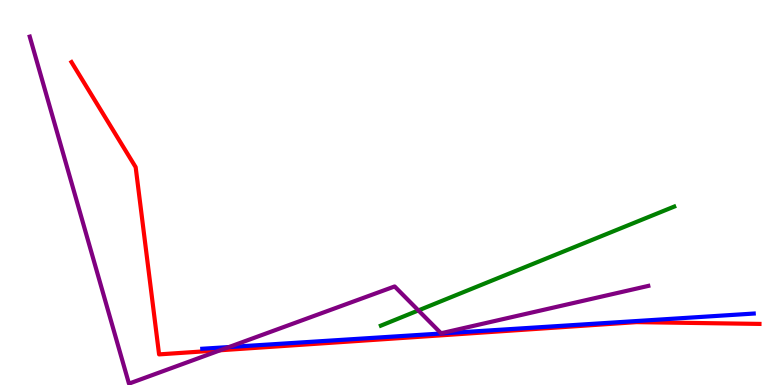[{'lines': ['blue', 'red'], 'intersections': []}, {'lines': ['green', 'red'], 'intersections': []}, {'lines': ['purple', 'red'], 'intersections': [{'x': 2.84, 'y': 0.902}]}, {'lines': ['blue', 'green'], 'intersections': []}, {'lines': ['blue', 'purple'], 'intersections': [{'x': 2.95, 'y': 0.986}]}, {'lines': ['green', 'purple'], 'intersections': [{'x': 5.4, 'y': 1.94}]}]